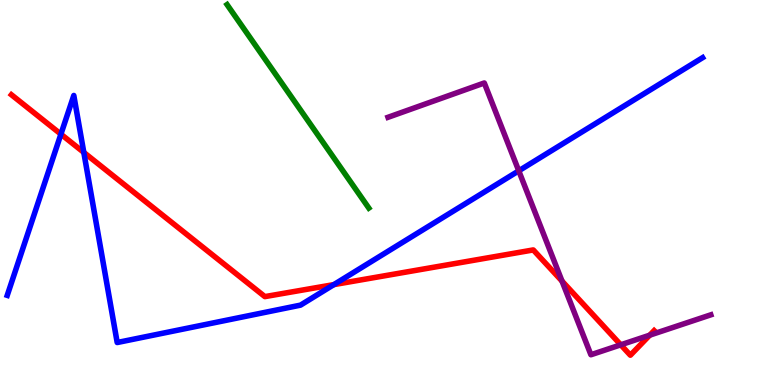[{'lines': ['blue', 'red'], 'intersections': [{'x': 0.786, 'y': 6.51}, {'x': 1.08, 'y': 6.04}, {'x': 4.31, 'y': 2.61}]}, {'lines': ['green', 'red'], 'intersections': []}, {'lines': ['purple', 'red'], 'intersections': [{'x': 7.25, 'y': 2.7}, {'x': 8.01, 'y': 1.04}, {'x': 8.38, 'y': 1.29}]}, {'lines': ['blue', 'green'], 'intersections': []}, {'lines': ['blue', 'purple'], 'intersections': [{'x': 6.69, 'y': 5.56}]}, {'lines': ['green', 'purple'], 'intersections': []}]